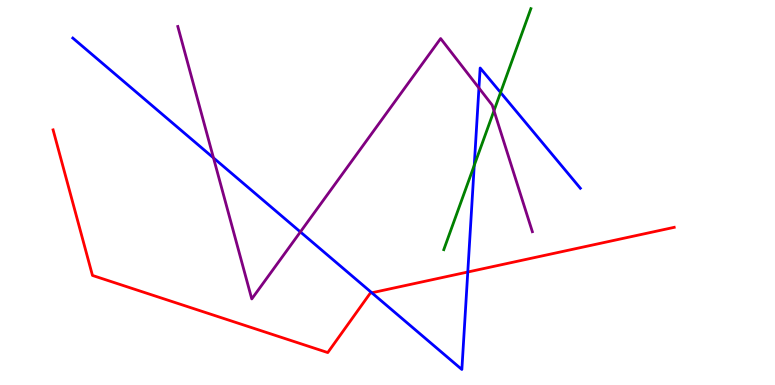[{'lines': ['blue', 'red'], 'intersections': [{'x': 4.8, 'y': 2.4}, {'x': 6.04, 'y': 2.93}]}, {'lines': ['green', 'red'], 'intersections': []}, {'lines': ['purple', 'red'], 'intersections': []}, {'lines': ['blue', 'green'], 'intersections': [{'x': 6.12, 'y': 5.7}, {'x': 6.46, 'y': 7.6}]}, {'lines': ['blue', 'purple'], 'intersections': [{'x': 2.75, 'y': 5.9}, {'x': 3.88, 'y': 3.98}, {'x': 6.18, 'y': 7.71}]}, {'lines': ['green', 'purple'], 'intersections': [{'x': 6.37, 'y': 7.12}]}]